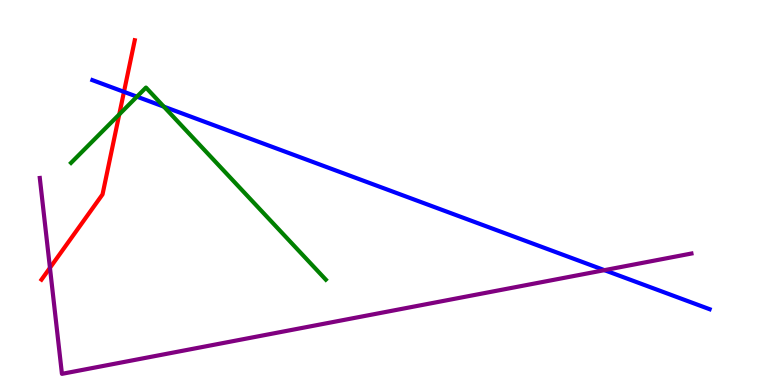[{'lines': ['blue', 'red'], 'intersections': [{'x': 1.6, 'y': 7.61}]}, {'lines': ['green', 'red'], 'intersections': [{'x': 1.54, 'y': 7.03}]}, {'lines': ['purple', 'red'], 'intersections': [{'x': 0.645, 'y': 3.04}]}, {'lines': ['blue', 'green'], 'intersections': [{'x': 1.77, 'y': 7.49}, {'x': 2.11, 'y': 7.23}]}, {'lines': ['blue', 'purple'], 'intersections': [{'x': 7.8, 'y': 2.98}]}, {'lines': ['green', 'purple'], 'intersections': []}]